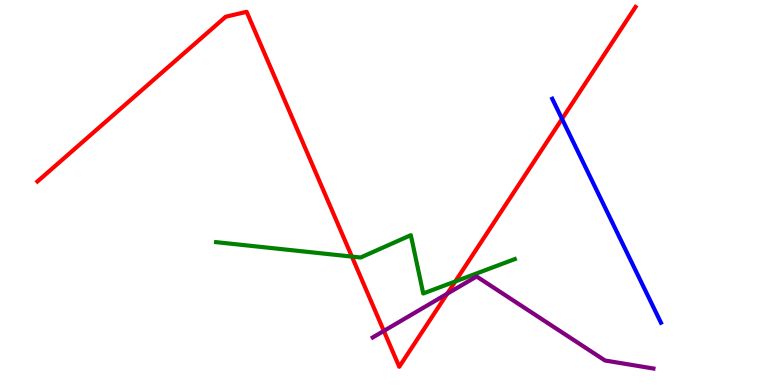[{'lines': ['blue', 'red'], 'intersections': [{'x': 7.25, 'y': 6.91}]}, {'lines': ['green', 'red'], 'intersections': [{'x': 4.54, 'y': 3.34}, {'x': 5.87, 'y': 2.69}]}, {'lines': ['purple', 'red'], 'intersections': [{'x': 4.95, 'y': 1.4}, {'x': 5.77, 'y': 2.37}]}, {'lines': ['blue', 'green'], 'intersections': []}, {'lines': ['blue', 'purple'], 'intersections': []}, {'lines': ['green', 'purple'], 'intersections': []}]